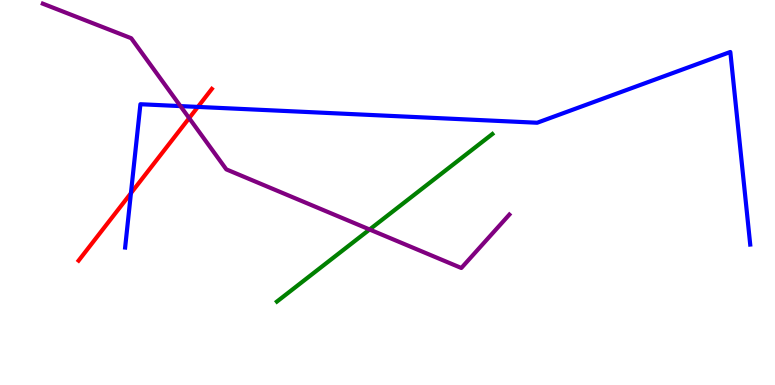[{'lines': ['blue', 'red'], 'intersections': [{'x': 1.69, 'y': 4.98}, {'x': 2.55, 'y': 7.22}]}, {'lines': ['green', 'red'], 'intersections': []}, {'lines': ['purple', 'red'], 'intersections': [{'x': 2.44, 'y': 6.93}]}, {'lines': ['blue', 'green'], 'intersections': []}, {'lines': ['blue', 'purple'], 'intersections': [{'x': 2.33, 'y': 7.24}]}, {'lines': ['green', 'purple'], 'intersections': [{'x': 4.77, 'y': 4.04}]}]